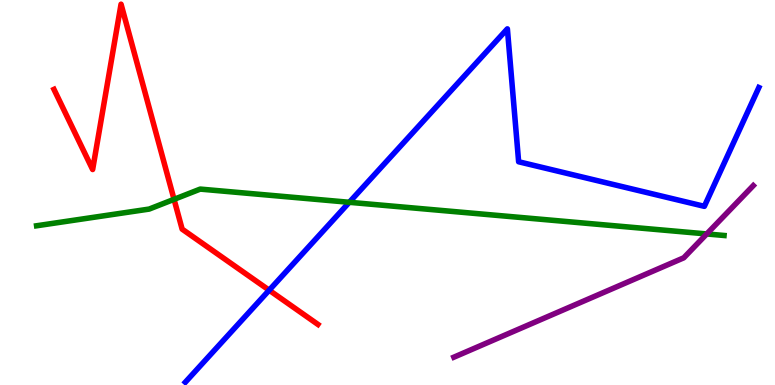[{'lines': ['blue', 'red'], 'intersections': [{'x': 3.47, 'y': 2.46}]}, {'lines': ['green', 'red'], 'intersections': [{'x': 2.25, 'y': 4.82}]}, {'lines': ['purple', 'red'], 'intersections': []}, {'lines': ['blue', 'green'], 'intersections': [{'x': 4.51, 'y': 4.75}]}, {'lines': ['blue', 'purple'], 'intersections': []}, {'lines': ['green', 'purple'], 'intersections': [{'x': 9.12, 'y': 3.92}]}]